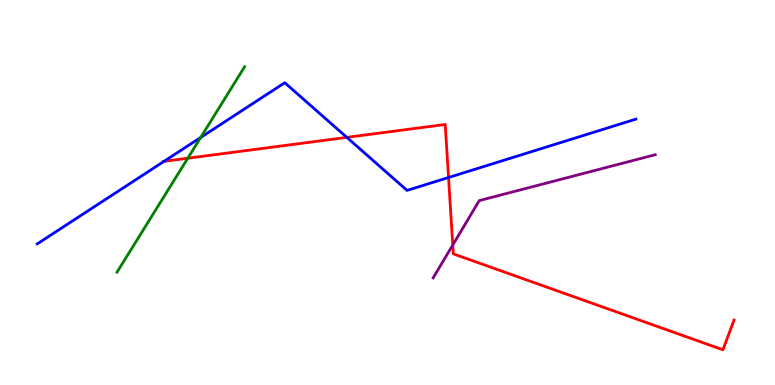[{'lines': ['blue', 'red'], 'intersections': [{'x': 2.12, 'y': 5.81}, {'x': 4.48, 'y': 6.43}, {'x': 5.79, 'y': 5.39}]}, {'lines': ['green', 'red'], 'intersections': [{'x': 2.42, 'y': 5.89}]}, {'lines': ['purple', 'red'], 'intersections': [{'x': 5.84, 'y': 3.64}]}, {'lines': ['blue', 'green'], 'intersections': [{'x': 2.59, 'y': 6.43}]}, {'lines': ['blue', 'purple'], 'intersections': []}, {'lines': ['green', 'purple'], 'intersections': []}]